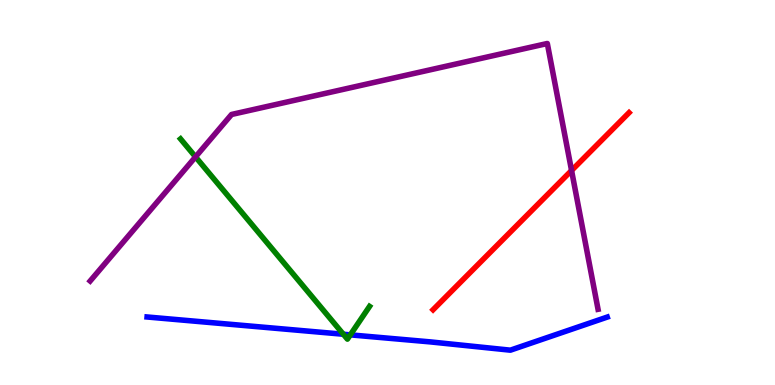[{'lines': ['blue', 'red'], 'intersections': []}, {'lines': ['green', 'red'], 'intersections': []}, {'lines': ['purple', 'red'], 'intersections': [{'x': 7.37, 'y': 5.57}]}, {'lines': ['blue', 'green'], 'intersections': [{'x': 4.43, 'y': 1.32}, {'x': 4.52, 'y': 1.3}]}, {'lines': ['blue', 'purple'], 'intersections': []}, {'lines': ['green', 'purple'], 'intersections': [{'x': 2.52, 'y': 5.93}]}]